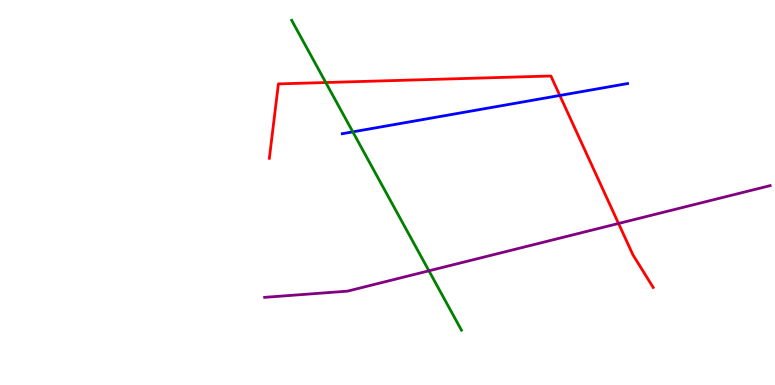[{'lines': ['blue', 'red'], 'intersections': [{'x': 7.22, 'y': 7.52}]}, {'lines': ['green', 'red'], 'intersections': [{'x': 4.2, 'y': 7.86}]}, {'lines': ['purple', 'red'], 'intersections': [{'x': 7.98, 'y': 4.2}]}, {'lines': ['blue', 'green'], 'intersections': [{'x': 4.55, 'y': 6.58}]}, {'lines': ['blue', 'purple'], 'intersections': []}, {'lines': ['green', 'purple'], 'intersections': [{'x': 5.53, 'y': 2.97}]}]